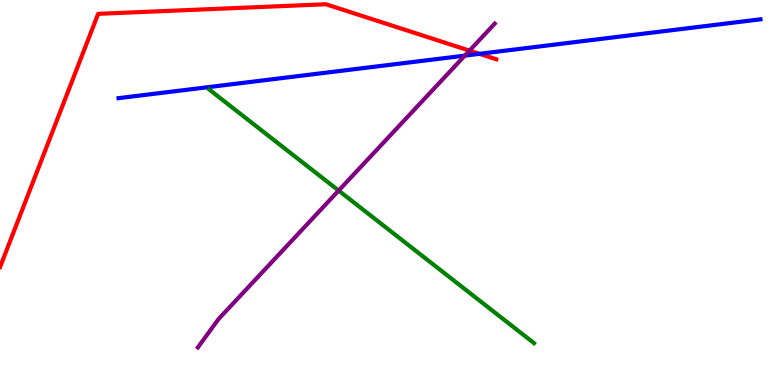[{'lines': ['blue', 'red'], 'intersections': [{'x': 6.19, 'y': 8.6}]}, {'lines': ['green', 'red'], 'intersections': []}, {'lines': ['purple', 'red'], 'intersections': [{'x': 6.06, 'y': 8.69}]}, {'lines': ['blue', 'green'], 'intersections': []}, {'lines': ['blue', 'purple'], 'intersections': [{'x': 6.0, 'y': 8.56}]}, {'lines': ['green', 'purple'], 'intersections': [{'x': 4.37, 'y': 5.05}]}]